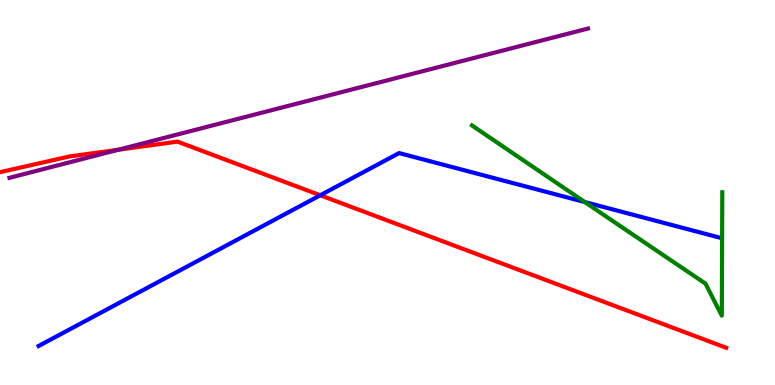[{'lines': ['blue', 'red'], 'intersections': [{'x': 4.13, 'y': 4.93}]}, {'lines': ['green', 'red'], 'intersections': []}, {'lines': ['purple', 'red'], 'intersections': [{'x': 1.53, 'y': 6.11}]}, {'lines': ['blue', 'green'], 'intersections': [{'x': 7.55, 'y': 4.75}]}, {'lines': ['blue', 'purple'], 'intersections': []}, {'lines': ['green', 'purple'], 'intersections': []}]